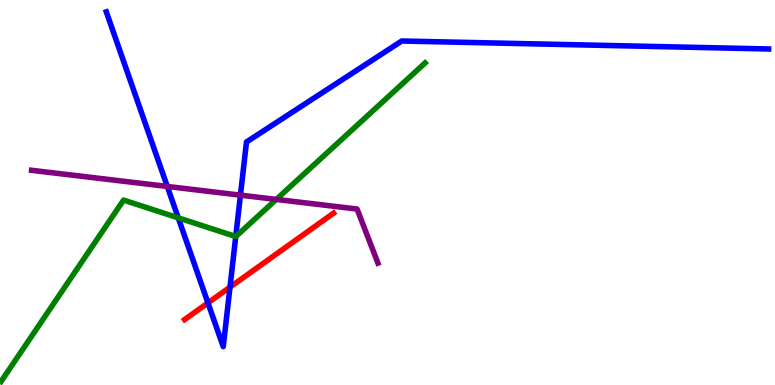[{'lines': ['blue', 'red'], 'intersections': [{'x': 2.68, 'y': 2.13}, {'x': 2.97, 'y': 2.54}]}, {'lines': ['green', 'red'], 'intersections': []}, {'lines': ['purple', 'red'], 'intersections': []}, {'lines': ['blue', 'green'], 'intersections': [{'x': 2.3, 'y': 4.34}, {'x': 3.04, 'y': 3.86}]}, {'lines': ['blue', 'purple'], 'intersections': [{'x': 2.16, 'y': 5.16}, {'x': 3.1, 'y': 4.93}]}, {'lines': ['green', 'purple'], 'intersections': [{'x': 3.56, 'y': 4.82}]}]